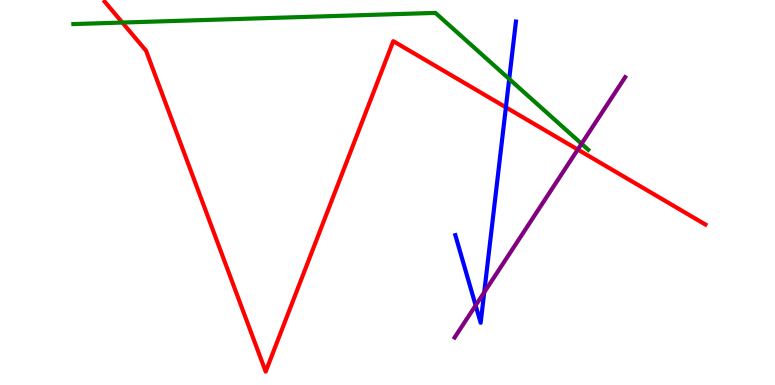[{'lines': ['blue', 'red'], 'intersections': [{'x': 6.53, 'y': 7.21}]}, {'lines': ['green', 'red'], 'intersections': [{'x': 1.58, 'y': 9.41}]}, {'lines': ['purple', 'red'], 'intersections': [{'x': 7.46, 'y': 6.12}]}, {'lines': ['blue', 'green'], 'intersections': [{'x': 6.57, 'y': 7.95}]}, {'lines': ['blue', 'purple'], 'intersections': [{'x': 6.14, 'y': 2.07}, {'x': 6.25, 'y': 2.41}]}, {'lines': ['green', 'purple'], 'intersections': [{'x': 7.5, 'y': 6.27}]}]